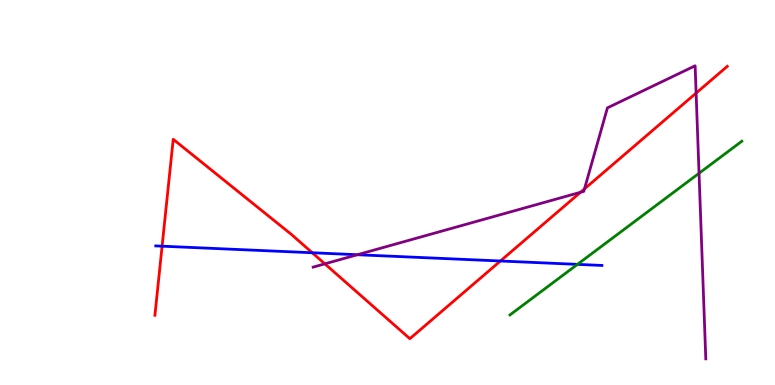[{'lines': ['blue', 'red'], 'intersections': [{'x': 2.09, 'y': 3.61}, {'x': 4.03, 'y': 3.43}, {'x': 6.46, 'y': 3.22}]}, {'lines': ['green', 'red'], 'intersections': []}, {'lines': ['purple', 'red'], 'intersections': [{'x': 4.19, 'y': 3.15}, {'x': 7.49, 'y': 5.01}, {'x': 7.54, 'y': 5.09}, {'x': 8.98, 'y': 7.58}]}, {'lines': ['blue', 'green'], 'intersections': [{'x': 7.45, 'y': 3.13}]}, {'lines': ['blue', 'purple'], 'intersections': [{'x': 4.61, 'y': 3.38}]}, {'lines': ['green', 'purple'], 'intersections': [{'x': 9.02, 'y': 5.5}]}]